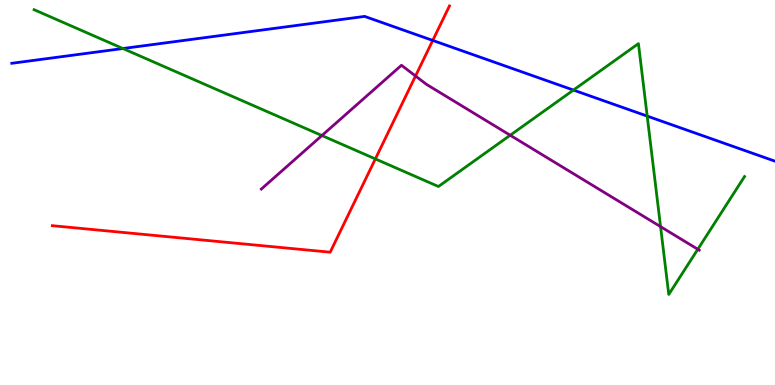[{'lines': ['blue', 'red'], 'intersections': [{'x': 5.58, 'y': 8.95}]}, {'lines': ['green', 'red'], 'intersections': [{'x': 4.84, 'y': 5.87}]}, {'lines': ['purple', 'red'], 'intersections': [{'x': 5.36, 'y': 8.03}]}, {'lines': ['blue', 'green'], 'intersections': [{'x': 1.59, 'y': 8.74}, {'x': 7.4, 'y': 7.66}, {'x': 8.35, 'y': 6.98}]}, {'lines': ['blue', 'purple'], 'intersections': []}, {'lines': ['green', 'purple'], 'intersections': [{'x': 4.15, 'y': 6.48}, {'x': 6.58, 'y': 6.49}, {'x': 8.52, 'y': 4.11}, {'x': 9.0, 'y': 3.53}]}]